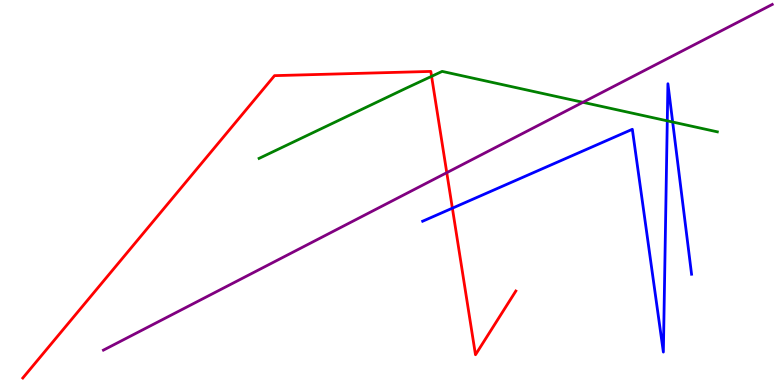[{'lines': ['blue', 'red'], 'intersections': [{'x': 5.84, 'y': 4.59}]}, {'lines': ['green', 'red'], 'intersections': [{'x': 5.57, 'y': 8.02}]}, {'lines': ['purple', 'red'], 'intersections': [{'x': 5.76, 'y': 5.52}]}, {'lines': ['blue', 'green'], 'intersections': [{'x': 8.61, 'y': 6.86}, {'x': 8.68, 'y': 6.83}]}, {'lines': ['blue', 'purple'], 'intersections': []}, {'lines': ['green', 'purple'], 'intersections': [{'x': 7.52, 'y': 7.34}]}]